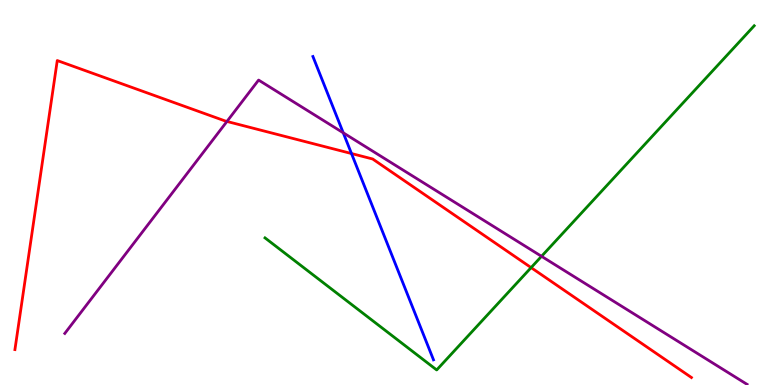[{'lines': ['blue', 'red'], 'intersections': [{'x': 4.54, 'y': 6.01}]}, {'lines': ['green', 'red'], 'intersections': [{'x': 6.85, 'y': 3.05}]}, {'lines': ['purple', 'red'], 'intersections': [{'x': 2.93, 'y': 6.85}]}, {'lines': ['blue', 'green'], 'intersections': []}, {'lines': ['blue', 'purple'], 'intersections': [{'x': 4.43, 'y': 6.55}]}, {'lines': ['green', 'purple'], 'intersections': [{'x': 6.99, 'y': 3.34}]}]